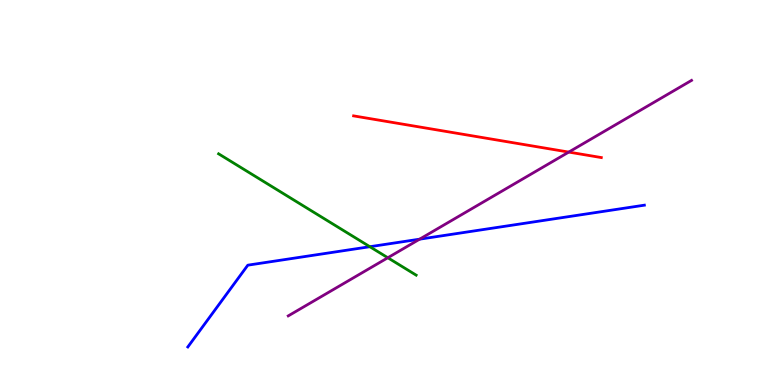[{'lines': ['blue', 'red'], 'intersections': []}, {'lines': ['green', 'red'], 'intersections': []}, {'lines': ['purple', 'red'], 'intersections': [{'x': 7.34, 'y': 6.05}]}, {'lines': ['blue', 'green'], 'intersections': [{'x': 4.77, 'y': 3.59}]}, {'lines': ['blue', 'purple'], 'intersections': [{'x': 5.41, 'y': 3.79}]}, {'lines': ['green', 'purple'], 'intersections': [{'x': 5.0, 'y': 3.31}]}]